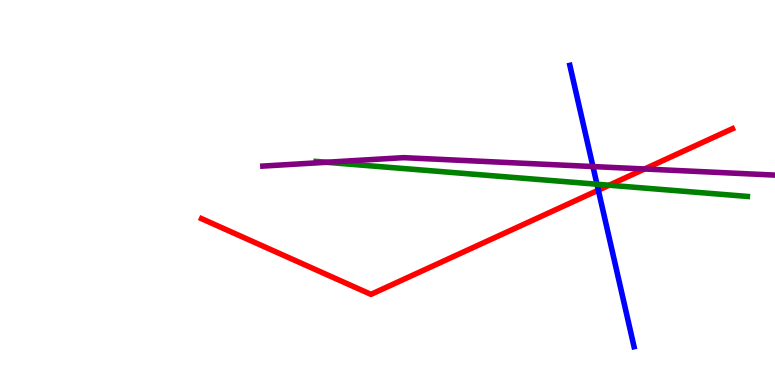[{'lines': ['blue', 'red'], 'intersections': [{'x': 7.72, 'y': 5.06}]}, {'lines': ['green', 'red'], 'intersections': [{'x': 7.86, 'y': 5.19}]}, {'lines': ['purple', 'red'], 'intersections': [{'x': 8.32, 'y': 5.61}]}, {'lines': ['blue', 'green'], 'intersections': [{'x': 7.7, 'y': 5.21}]}, {'lines': ['blue', 'purple'], 'intersections': [{'x': 7.65, 'y': 5.67}]}, {'lines': ['green', 'purple'], 'intersections': [{'x': 4.21, 'y': 5.78}]}]